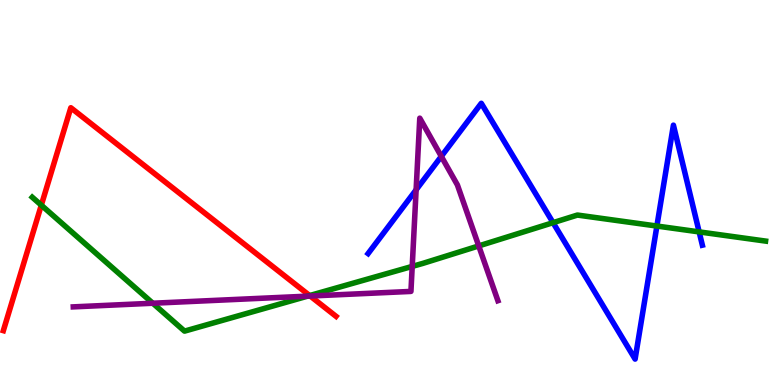[{'lines': ['blue', 'red'], 'intersections': []}, {'lines': ['green', 'red'], 'intersections': [{'x': 0.533, 'y': 4.67}, {'x': 4.0, 'y': 2.32}]}, {'lines': ['purple', 'red'], 'intersections': [{'x': 4.0, 'y': 2.31}]}, {'lines': ['blue', 'green'], 'intersections': [{'x': 7.14, 'y': 4.22}, {'x': 8.48, 'y': 4.13}, {'x': 9.02, 'y': 3.98}]}, {'lines': ['blue', 'purple'], 'intersections': [{'x': 5.37, 'y': 5.07}, {'x': 5.69, 'y': 5.94}]}, {'lines': ['green', 'purple'], 'intersections': [{'x': 1.97, 'y': 2.12}, {'x': 3.97, 'y': 2.31}, {'x': 5.32, 'y': 3.08}, {'x': 6.18, 'y': 3.61}]}]